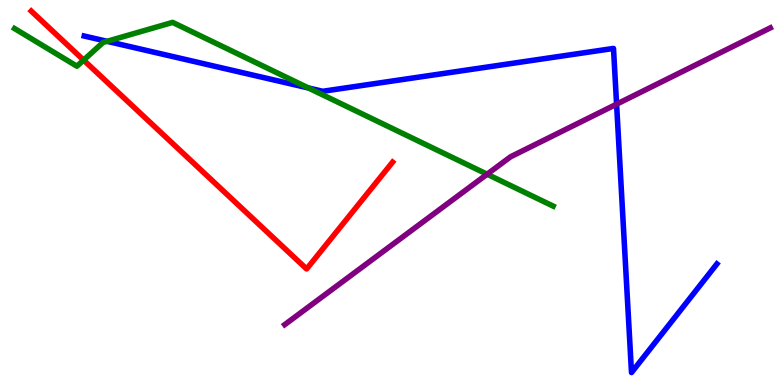[{'lines': ['blue', 'red'], 'intersections': []}, {'lines': ['green', 'red'], 'intersections': [{'x': 1.08, 'y': 8.44}]}, {'lines': ['purple', 'red'], 'intersections': []}, {'lines': ['blue', 'green'], 'intersections': [{'x': 1.38, 'y': 8.93}, {'x': 3.98, 'y': 7.72}]}, {'lines': ['blue', 'purple'], 'intersections': [{'x': 7.96, 'y': 7.29}]}, {'lines': ['green', 'purple'], 'intersections': [{'x': 6.29, 'y': 5.47}]}]